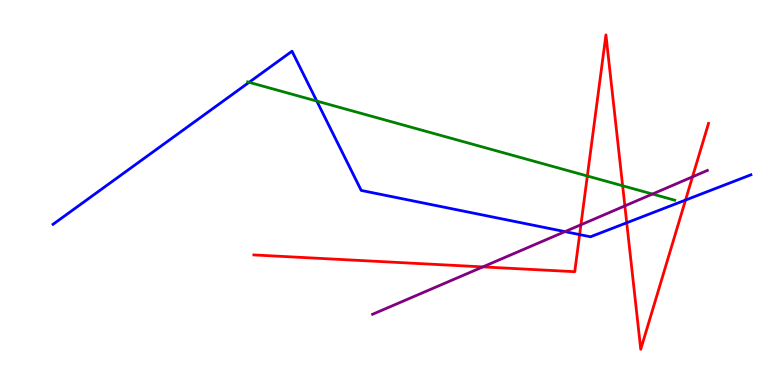[{'lines': ['blue', 'red'], 'intersections': [{'x': 7.48, 'y': 3.91}, {'x': 8.09, 'y': 4.21}, {'x': 8.85, 'y': 4.8}]}, {'lines': ['green', 'red'], 'intersections': [{'x': 7.58, 'y': 5.43}, {'x': 8.03, 'y': 5.17}]}, {'lines': ['purple', 'red'], 'intersections': [{'x': 6.23, 'y': 3.07}, {'x': 7.5, 'y': 4.16}, {'x': 8.06, 'y': 4.65}, {'x': 8.94, 'y': 5.41}]}, {'lines': ['blue', 'green'], 'intersections': [{'x': 3.21, 'y': 7.86}, {'x': 4.09, 'y': 7.37}]}, {'lines': ['blue', 'purple'], 'intersections': [{'x': 7.29, 'y': 3.98}]}, {'lines': ['green', 'purple'], 'intersections': [{'x': 8.42, 'y': 4.96}]}]